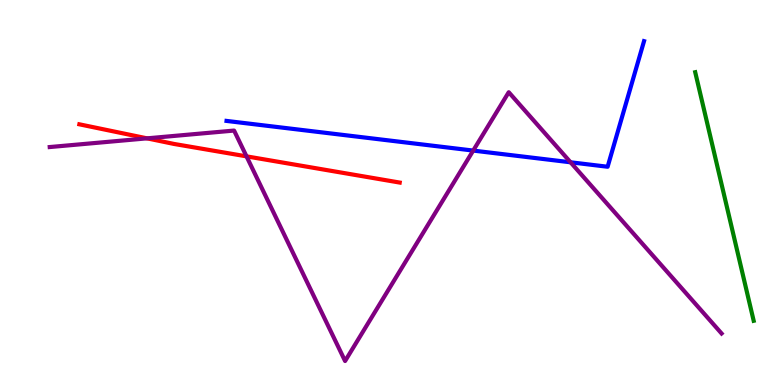[{'lines': ['blue', 'red'], 'intersections': []}, {'lines': ['green', 'red'], 'intersections': []}, {'lines': ['purple', 'red'], 'intersections': [{'x': 1.9, 'y': 6.41}, {'x': 3.18, 'y': 5.94}]}, {'lines': ['blue', 'green'], 'intersections': []}, {'lines': ['blue', 'purple'], 'intersections': [{'x': 6.11, 'y': 6.09}, {'x': 7.36, 'y': 5.78}]}, {'lines': ['green', 'purple'], 'intersections': []}]